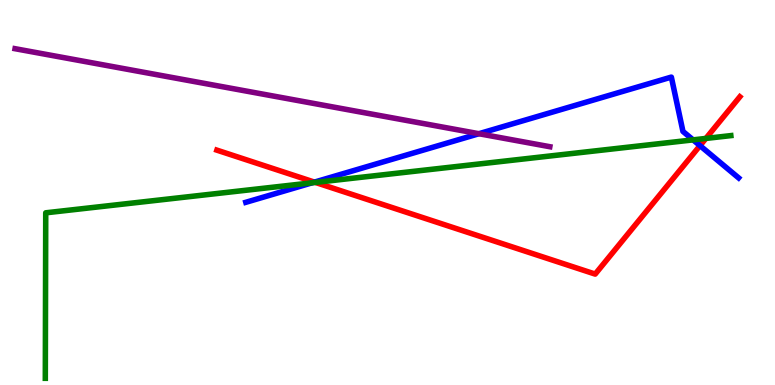[{'lines': ['blue', 'red'], 'intersections': [{'x': 4.06, 'y': 5.27}, {'x': 9.03, 'y': 6.22}]}, {'lines': ['green', 'red'], 'intersections': [{'x': 4.07, 'y': 5.26}, {'x': 9.11, 'y': 6.4}]}, {'lines': ['purple', 'red'], 'intersections': []}, {'lines': ['blue', 'green'], 'intersections': [{'x': 4.03, 'y': 5.25}, {'x': 8.94, 'y': 6.37}]}, {'lines': ['blue', 'purple'], 'intersections': [{'x': 6.18, 'y': 6.53}]}, {'lines': ['green', 'purple'], 'intersections': []}]